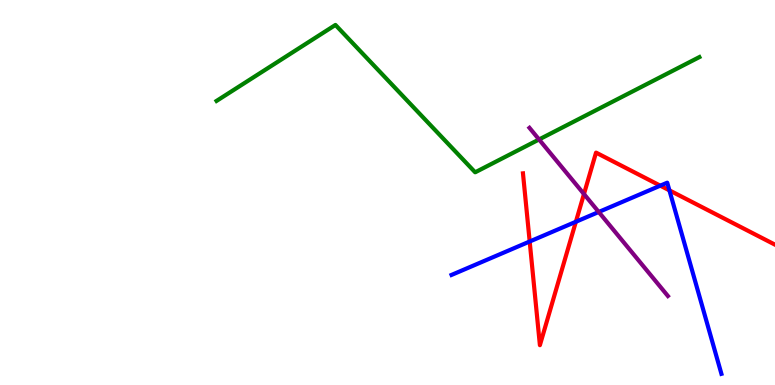[{'lines': ['blue', 'red'], 'intersections': [{'x': 6.83, 'y': 3.73}, {'x': 7.43, 'y': 4.24}, {'x': 8.52, 'y': 5.18}, {'x': 8.64, 'y': 5.06}]}, {'lines': ['green', 'red'], 'intersections': []}, {'lines': ['purple', 'red'], 'intersections': [{'x': 7.53, 'y': 4.96}]}, {'lines': ['blue', 'green'], 'intersections': []}, {'lines': ['blue', 'purple'], 'intersections': [{'x': 7.73, 'y': 4.49}]}, {'lines': ['green', 'purple'], 'intersections': [{'x': 6.96, 'y': 6.38}]}]